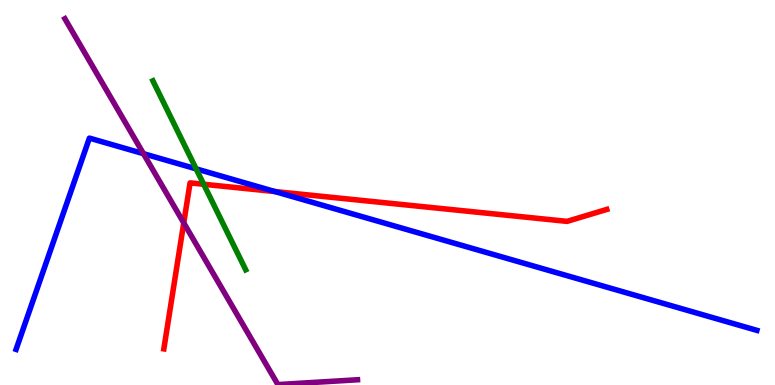[{'lines': ['blue', 'red'], 'intersections': [{'x': 3.55, 'y': 5.02}]}, {'lines': ['green', 'red'], 'intersections': [{'x': 2.63, 'y': 5.21}]}, {'lines': ['purple', 'red'], 'intersections': [{'x': 2.37, 'y': 4.21}]}, {'lines': ['blue', 'green'], 'intersections': [{'x': 2.53, 'y': 5.61}]}, {'lines': ['blue', 'purple'], 'intersections': [{'x': 1.85, 'y': 6.01}]}, {'lines': ['green', 'purple'], 'intersections': []}]